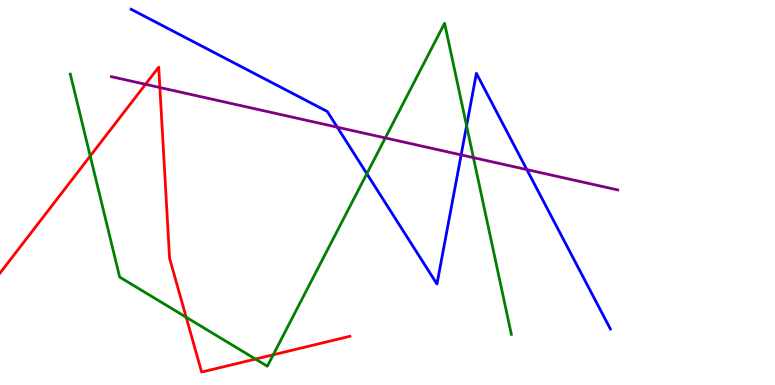[{'lines': ['blue', 'red'], 'intersections': []}, {'lines': ['green', 'red'], 'intersections': [{'x': 1.16, 'y': 5.95}, {'x': 2.4, 'y': 1.76}, {'x': 3.3, 'y': 0.674}, {'x': 3.53, 'y': 0.785}]}, {'lines': ['purple', 'red'], 'intersections': [{'x': 1.88, 'y': 7.81}, {'x': 2.06, 'y': 7.73}]}, {'lines': ['blue', 'green'], 'intersections': [{'x': 4.73, 'y': 5.49}, {'x': 6.02, 'y': 6.73}]}, {'lines': ['blue', 'purple'], 'intersections': [{'x': 4.35, 'y': 6.7}, {'x': 5.95, 'y': 5.98}, {'x': 6.8, 'y': 5.59}]}, {'lines': ['green', 'purple'], 'intersections': [{'x': 4.97, 'y': 6.42}, {'x': 6.11, 'y': 5.91}]}]